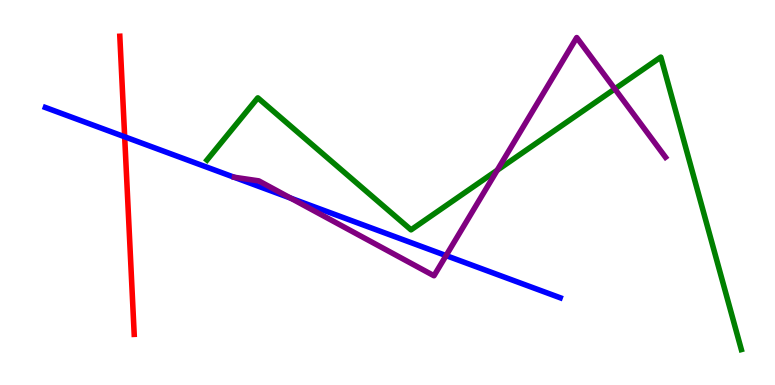[{'lines': ['blue', 'red'], 'intersections': [{'x': 1.61, 'y': 6.45}]}, {'lines': ['green', 'red'], 'intersections': []}, {'lines': ['purple', 'red'], 'intersections': []}, {'lines': ['blue', 'green'], 'intersections': []}, {'lines': ['blue', 'purple'], 'intersections': [{'x': 3.75, 'y': 4.85}, {'x': 5.76, 'y': 3.36}]}, {'lines': ['green', 'purple'], 'intersections': [{'x': 6.42, 'y': 5.58}, {'x': 7.93, 'y': 7.69}]}]